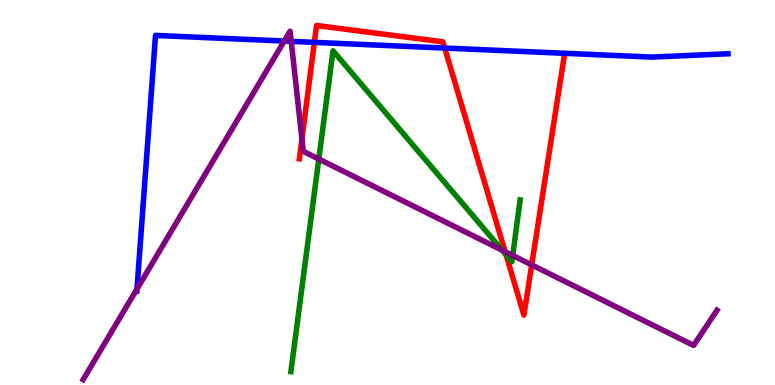[{'lines': ['blue', 'red'], 'intersections': [{'x': 4.06, 'y': 8.9}, {'x': 5.74, 'y': 8.75}]}, {'lines': ['green', 'red'], 'intersections': [{'x': 6.53, 'y': 3.38}]}, {'lines': ['purple', 'red'], 'intersections': [{'x': 3.9, 'y': 6.39}, {'x': 6.52, 'y': 3.46}, {'x': 6.86, 'y': 3.12}]}, {'lines': ['blue', 'green'], 'intersections': []}, {'lines': ['blue', 'purple'], 'intersections': [{'x': 1.77, 'y': 2.49}, {'x': 3.67, 'y': 8.93}, {'x': 3.76, 'y': 8.93}]}, {'lines': ['green', 'purple'], 'intersections': [{'x': 4.11, 'y': 5.87}, {'x': 6.48, 'y': 3.5}, {'x': 6.62, 'y': 3.36}]}]